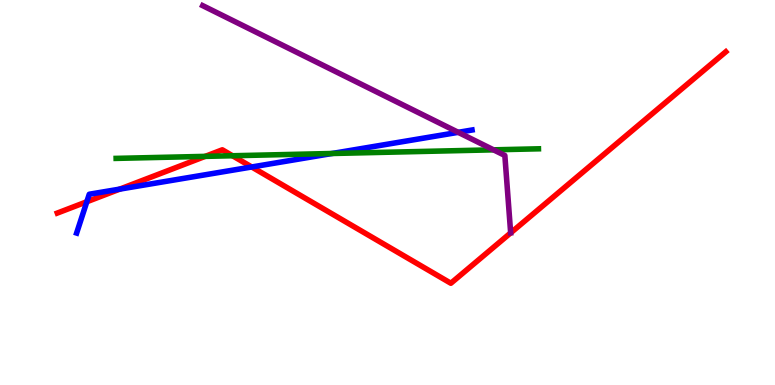[{'lines': ['blue', 'red'], 'intersections': [{'x': 1.12, 'y': 4.76}, {'x': 1.55, 'y': 5.09}, {'x': 3.25, 'y': 5.66}]}, {'lines': ['green', 'red'], 'intersections': [{'x': 2.65, 'y': 5.94}, {'x': 3.0, 'y': 5.95}]}, {'lines': ['purple', 'red'], 'intersections': []}, {'lines': ['blue', 'green'], 'intersections': [{'x': 4.28, 'y': 6.01}]}, {'lines': ['blue', 'purple'], 'intersections': [{'x': 5.91, 'y': 6.56}]}, {'lines': ['green', 'purple'], 'intersections': [{'x': 6.37, 'y': 6.11}]}]